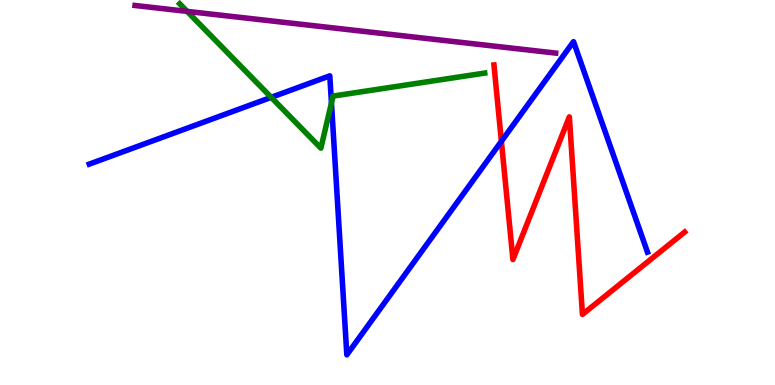[{'lines': ['blue', 'red'], 'intersections': [{'x': 6.47, 'y': 6.33}]}, {'lines': ['green', 'red'], 'intersections': []}, {'lines': ['purple', 'red'], 'intersections': []}, {'lines': ['blue', 'green'], 'intersections': [{'x': 3.5, 'y': 7.47}, {'x': 4.28, 'y': 7.33}]}, {'lines': ['blue', 'purple'], 'intersections': []}, {'lines': ['green', 'purple'], 'intersections': [{'x': 2.41, 'y': 9.7}]}]